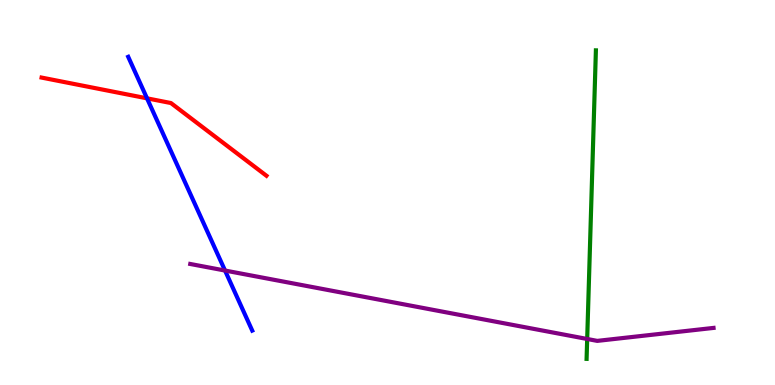[{'lines': ['blue', 'red'], 'intersections': [{'x': 1.9, 'y': 7.45}]}, {'lines': ['green', 'red'], 'intersections': []}, {'lines': ['purple', 'red'], 'intersections': []}, {'lines': ['blue', 'green'], 'intersections': []}, {'lines': ['blue', 'purple'], 'intersections': [{'x': 2.9, 'y': 2.97}]}, {'lines': ['green', 'purple'], 'intersections': [{'x': 7.58, 'y': 1.2}]}]